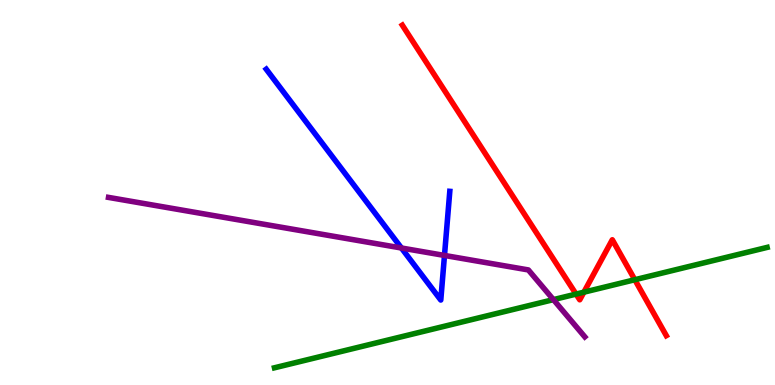[{'lines': ['blue', 'red'], 'intersections': []}, {'lines': ['green', 'red'], 'intersections': [{'x': 7.43, 'y': 2.36}, {'x': 7.53, 'y': 2.41}, {'x': 8.19, 'y': 2.73}]}, {'lines': ['purple', 'red'], 'intersections': []}, {'lines': ['blue', 'green'], 'intersections': []}, {'lines': ['blue', 'purple'], 'intersections': [{'x': 5.18, 'y': 3.56}, {'x': 5.74, 'y': 3.37}]}, {'lines': ['green', 'purple'], 'intersections': [{'x': 7.14, 'y': 2.22}]}]